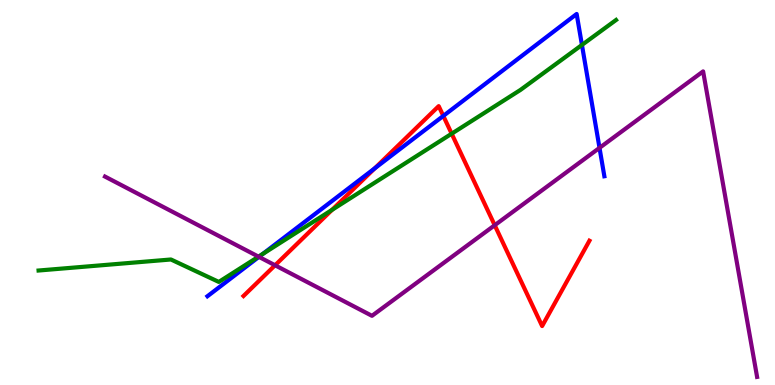[{'lines': ['blue', 'red'], 'intersections': [{'x': 4.84, 'y': 5.63}, {'x': 5.72, 'y': 6.99}]}, {'lines': ['green', 'red'], 'intersections': [{'x': 4.28, 'y': 4.55}, {'x': 5.83, 'y': 6.53}]}, {'lines': ['purple', 'red'], 'intersections': [{'x': 3.55, 'y': 3.11}, {'x': 6.38, 'y': 4.15}]}, {'lines': ['blue', 'green'], 'intersections': [{'x': 3.39, 'y': 3.4}, {'x': 7.51, 'y': 8.83}]}, {'lines': ['blue', 'purple'], 'intersections': [{'x': 3.34, 'y': 3.33}, {'x': 7.74, 'y': 6.16}]}, {'lines': ['green', 'purple'], 'intersections': [{'x': 3.34, 'y': 3.33}]}]